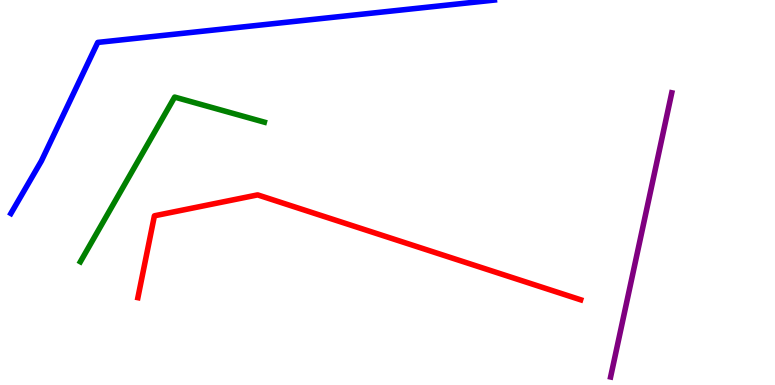[{'lines': ['blue', 'red'], 'intersections': []}, {'lines': ['green', 'red'], 'intersections': []}, {'lines': ['purple', 'red'], 'intersections': []}, {'lines': ['blue', 'green'], 'intersections': []}, {'lines': ['blue', 'purple'], 'intersections': []}, {'lines': ['green', 'purple'], 'intersections': []}]